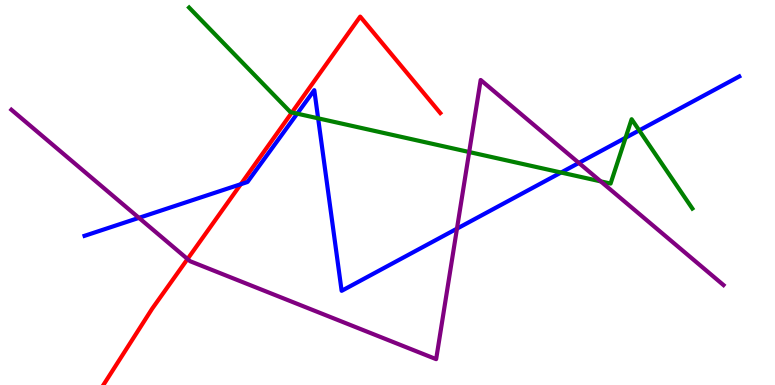[{'lines': ['blue', 'red'], 'intersections': [{'x': 3.11, 'y': 5.22}]}, {'lines': ['green', 'red'], 'intersections': [{'x': 3.77, 'y': 7.08}]}, {'lines': ['purple', 'red'], 'intersections': [{'x': 2.42, 'y': 3.27}]}, {'lines': ['blue', 'green'], 'intersections': [{'x': 3.83, 'y': 7.05}, {'x': 4.1, 'y': 6.93}, {'x': 7.24, 'y': 5.52}, {'x': 8.07, 'y': 6.42}, {'x': 8.25, 'y': 6.61}]}, {'lines': ['blue', 'purple'], 'intersections': [{'x': 1.79, 'y': 4.34}, {'x': 5.9, 'y': 4.06}, {'x': 7.47, 'y': 5.77}]}, {'lines': ['green', 'purple'], 'intersections': [{'x': 6.05, 'y': 6.05}, {'x': 7.75, 'y': 5.29}]}]